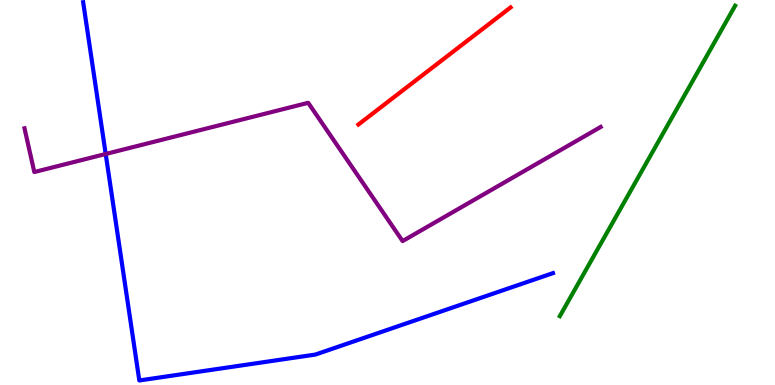[{'lines': ['blue', 'red'], 'intersections': []}, {'lines': ['green', 'red'], 'intersections': []}, {'lines': ['purple', 'red'], 'intersections': []}, {'lines': ['blue', 'green'], 'intersections': []}, {'lines': ['blue', 'purple'], 'intersections': [{'x': 1.36, 'y': 6.0}]}, {'lines': ['green', 'purple'], 'intersections': []}]